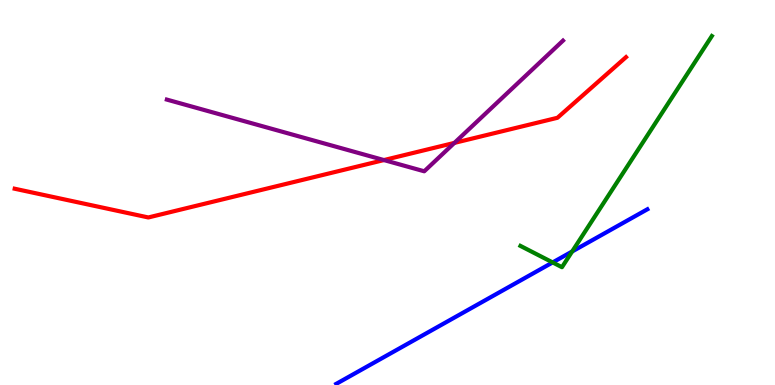[{'lines': ['blue', 'red'], 'intersections': []}, {'lines': ['green', 'red'], 'intersections': []}, {'lines': ['purple', 'red'], 'intersections': [{'x': 4.95, 'y': 5.84}, {'x': 5.86, 'y': 6.29}]}, {'lines': ['blue', 'green'], 'intersections': [{'x': 7.13, 'y': 3.18}, {'x': 7.38, 'y': 3.47}]}, {'lines': ['blue', 'purple'], 'intersections': []}, {'lines': ['green', 'purple'], 'intersections': []}]